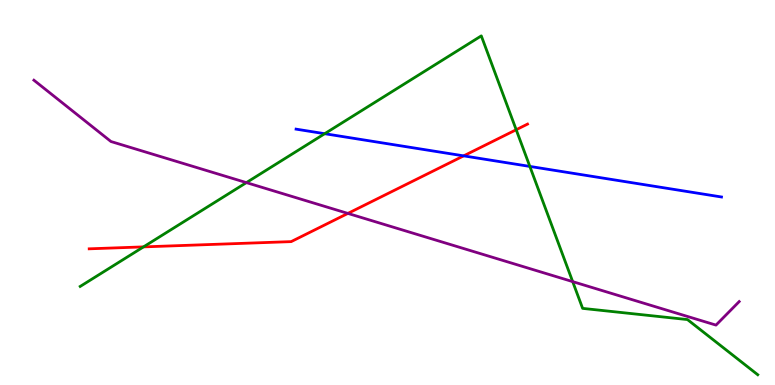[{'lines': ['blue', 'red'], 'intersections': [{'x': 5.98, 'y': 5.95}]}, {'lines': ['green', 'red'], 'intersections': [{'x': 1.85, 'y': 3.59}, {'x': 6.66, 'y': 6.63}]}, {'lines': ['purple', 'red'], 'intersections': [{'x': 4.49, 'y': 4.46}]}, {'lines': ['blue', 'green'], 'intersections': [{'x': 4.19, 'y': 6.53}, {'x': 6.84, 'y': 5.68}]}, {'lines': ['blue', 'purple'], 'intersections': []}, {'lines': ['green', 'purple'], 'intersections': [{'x': 3.18, 'y': 5.26}, {'x': 7.39, 'y': 2.69}]}]